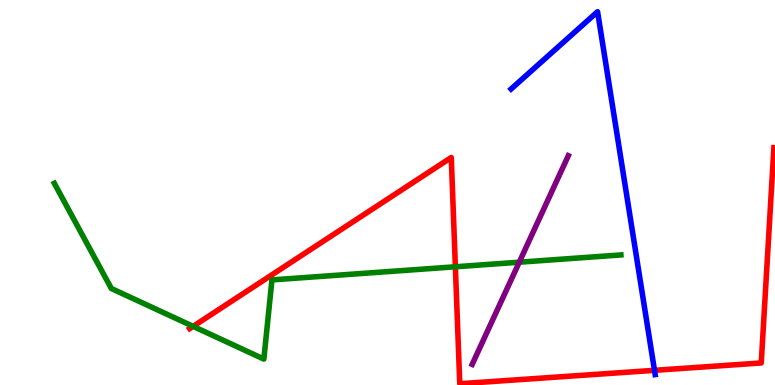[{'lines': ['blue', 'red'], 'intersections': [{'x': 8.45, 'y': 0.381}]}, {'lines': ['green', 'red'], 'intersections': [{'x': 2.49, 'y': 1.52}, {'x': 5.88, 'y': 3.07}]}, {'lines': ['purple', 'red'], 'intersections': []}, {'lines': ['blue', 'green'], 'intersections': []}, {'lines': ['blue', 'purple'], 'intersections': []}, {'lines': ['green', 'purple'], 'intersections': [{'x': 6.7, 'y': 3.19}]}]